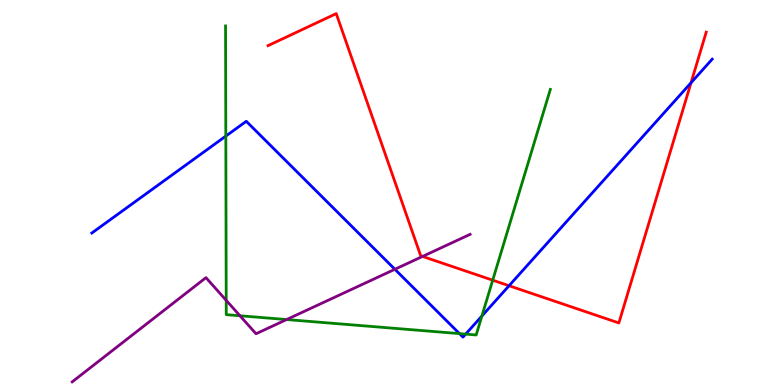[{'lines': ['blue', 'red'], 'intersections': [{'x': 6.57, 'y': 2.58}, {'x': 8.92, 'y': 7.85}]}, {'lines': ['green', 'red'], 'intersections': [{'x': 6.36, 'y': 2.72}]}, {'lines': ['purple', 'red'], 'intersections': [{'x': 5.45, 'y': 3.34}]}, {'lines': ['blue', 'green'], 'intersections': [{'x': 2.91, 'y': 6.46}, {'x': 5.93, 'y': 1.33}, {'x': 6.01, 'y': 1.32}, {'x': 6.22, 'y': 1.79}]}, {'lines': ['blue', 'purple'], 'intersections': [{'x': 5.1, 'y': 3.01}]}, {'lines': ['green', 'purple'], 'intersections': [{'x': 2.92, 'y': 2.2}, {'x': 3.1, 'y': 1.8}, {'x': 3.7, 'y': 1.7}]}]